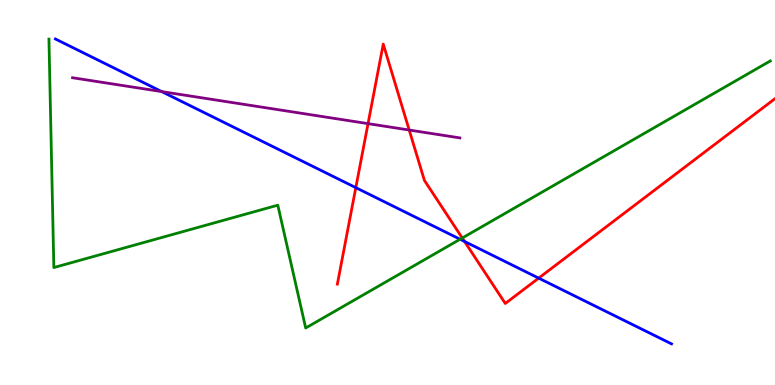[{'lines': ['blue', 'red'], 'intersections': [{'x': 4.59, 'y': 5.13}, {'x': 5.99, 'y': 3.73}, {'x': 6.95, 'y': 2.78}]}, {'lines': ['green', 'red'], 'intersections': [{'x': 5.96, 'y': 3.82}]}, {'lines': ['purple', 'red'], 'intersections': [{'x': 4.75, 'y': 6.79}, {'x': 5.28, 'y': 6.62}]}, {'lines': ['blue', 'green'], 'intersections': [{'x': 5.94, 'y': 3.79}]}, {'lines': ['blue', 'purple'], 'intersections': [{'x': 2.09, 'y': 7.62}]}, {'lines': ['green', 'purple'], 'intersections': []}]